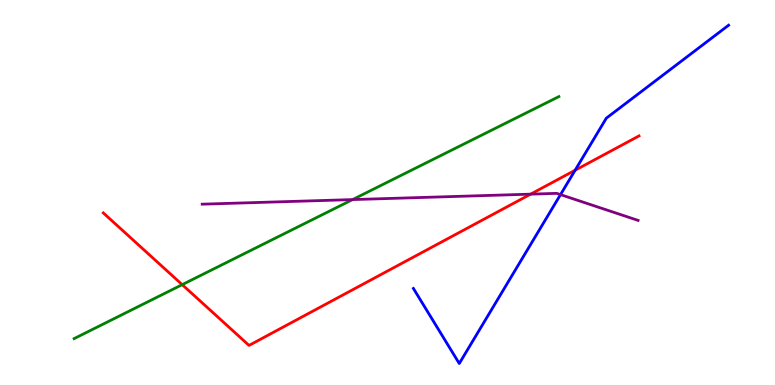[{'lines': ['blue', 'red'], 'intersections': [{'x': 7.42, 'y': 5.58}]}, {'lines': ['green', 'red'], 'intersections': [{'x': 2.35, 'y': 2.61}]}, {'lines': ['purple', 'red'], 'intersections': [{'x': 6.85, 'y': 4.96}]}, {'lines': ['blue', 'green'], 'intersections': []}, {'lines': ['blue', 'purple'], 'intersections': [{'x': 7.23, 'y': 4.94}]}, {'lines': ['green', 'purple'], 'intersections': [{'x': 4.55, 'y': 4.82}]}]